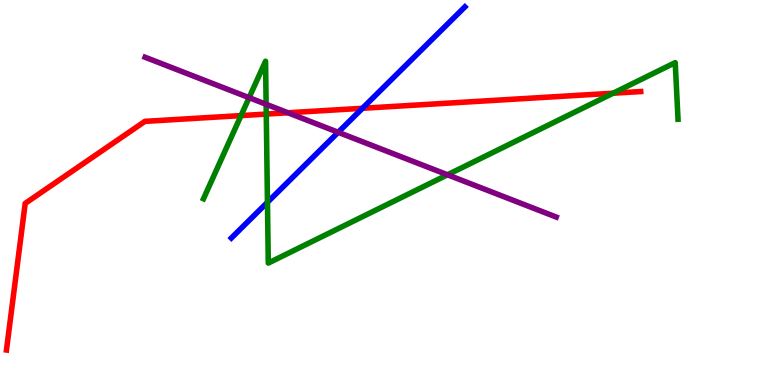[{'lines': ['blue', 'red'], 'intersections': [{'x': 4.68, 'y': 7.19}]}, {'lines': ['green', 'red'], 'intersections': [{'x': 3.11, 'y': 7.0}, {'x': 3.44, 'y': 7.04}, {'x': 7.91, 'y': 7.58}]}, {'lines': ['purple', 'red'], 'intersections': [{'x': 3.72, 'y': 7.07}]}, {'lines': ['blue', 'green'], 'intersections': [{'x': 3.45, 'y': 4.75}]}, {'lines': ['blue', 'purple'], 'intersections': [{'x': 4.36, 'y': 6.56}]}, {'lines': ['green', 'purple'], 'intersections': [{'x': 3.21, 'y': 7.46}, {'x': 3.43, 'y': 7.29}, {'x': 5.77, 'y': 5.46}]}]